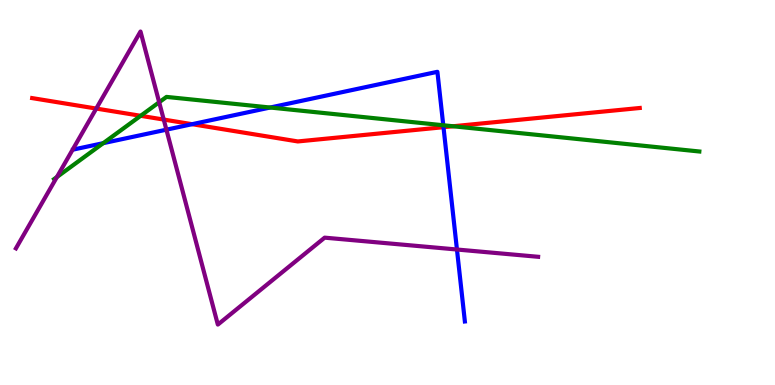[{'lines': ['blue', 'red'], 'intersections': [{'x': 2.48, 'y': 6.77}, {'x': 5.72, 'y': 6.7}]}, {'lines': ['green', 'red'], 'intersections': [{'x': 1.81, 'y': 6.99}, {'x': 5.85, 'y': 6.72}]}, {'lines': ['purple', 'red'], 'intersections': [{'x': 1.24, 'y': 7.18}, {'x': 2.11, 'y': 6.89}]}, {'lines': ['blue', 'green'], 'intersections': [{'x': 1.33, 'y': 6.28}, {'x': 3.49, 'y': 7.21}, {'x': 5.72, 'y': 6.75}]}, {'lines': ['blue', 'purple'], 'intersections': [{'x': 2.15, 'y': 6.63}, {'x': 5.9, 'y': 3.52}]}, {'lines': ['green', 'purple'], 'intersections': [{'x': 0.734, 'y': 5.4}, {'x': 2.05, 'y': 7.34}]}]